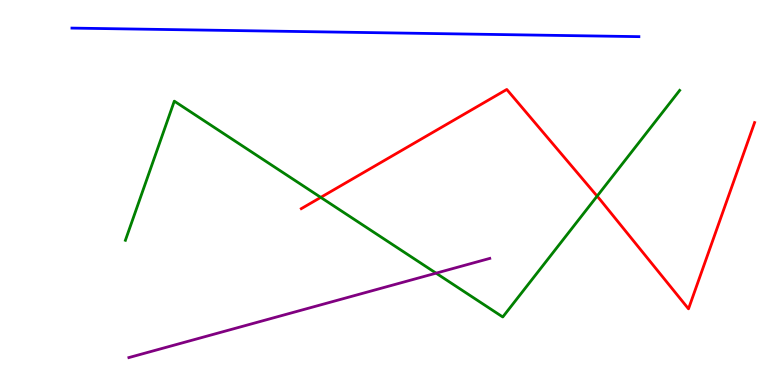[{'lines': ['blue', 'red'], 'intersections': []}, {'lines': ['green', 'red'], 'intersections': [{'x': 4.14, 'y': 4.87}, {'x': 7.7, 'y': 4.91}]}, {'lines': ['purple', 'red'], 'intersections': []}, {'lines': ['blue', 'green'], 'intersections': []}, {'lines': ['blue', 'purple'], 'intersections': []}, {'lines': ['green', 'purple'], 'intersections': [{'x': 5.63, 'y': 2.9}]}]